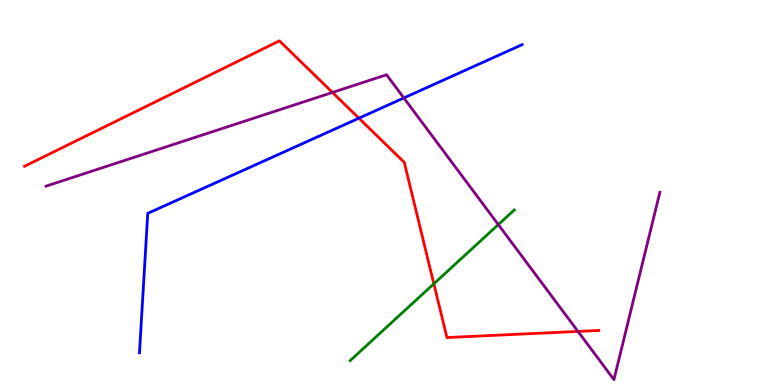[{'lines': ['blue', 'red'], 'intersections': [{'x': 4.63, 'y': 6.93}]}, {'lines': ['green', 'red'], 'intersections': [{'x': 5.6, 'y': 2.63}]}, {'lines': ['purple', 'red'], 'intersections': [{'x': 4.29, 'y': 7.6}, {'x': 7.46, 'y': 1.39}]}, {'lines': ['blue', 'green'], 'intersections': []}, {'lines': ['blue', 'purple'], 'intersections': [{'x': 5.21, 'y': 7.46}]}, {'lines': ['green', 'purple'], 'intersections': [{'x': 6.43, 'y': 4.17}]}]